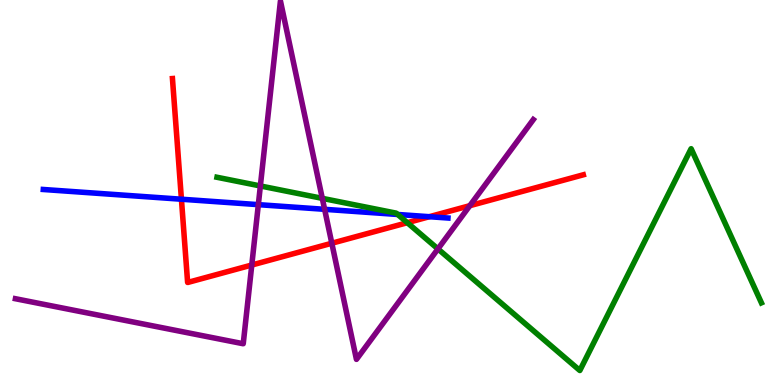[{'lines': ['blue', 'red'], 'intersections': [{'x': 2.34, 'y': 4.83}, {'x': 5.54, 'y': 4.37}]}, {'lines': ['green', 'red'], 'intersections': [{'x': 5.26, 'y': 4.22}]}, {'lines': ['purple', 'red'], 'intersections': [{'x': 3.25, 'y': 3.12}, {'x': 4.28, 'y': 3.68}, {'x': 6.06, 'y': 4.66}]}, {'lines': ['blue', 'green'], 'intersections': [{'x': 5.13, 'y': 4.43}]}, {'lines': ['blue', 'purple'], 'intersections': [{'x': 3.33, 'y': 4.68}, {'x': 4.19, 'y': 4.56}]}, {'lines': ['green', 'purple'], 'intersections': [{'x': 3.36, 'y': 5.17}, {'x': 4.16, 'y': 4.85}, {'x': 5.65, 'y': 3.53}]}]